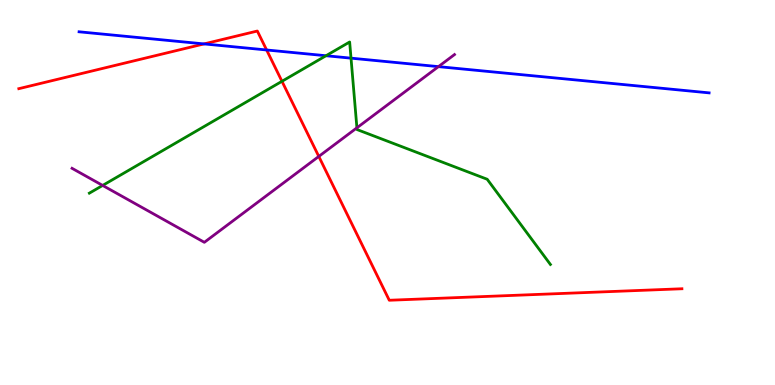[{'lines': ['blue', 'red'], 'intersections': [{'x': 2.63, 'y': 8.86}, {'x': 3.44, 'y': 8.7}]}, {'lines': ['green', 'red'], 'intersections': [{'x': 3.64, 'y': 7.89}]}, {'lines': ['purple', 'red'], 'intersections': [{'x': 4.11, 'y': 5.94}]}, {'lines': ['blue', 'green'], 'intersections': [{'x': 4.21, 'y': 8.55}, {'x': 4.53, 'y': 8.49}]}, {'lines': ['blue', 'purple'], 'intersections': [{'x': 5.66, 'y': 8.27}]}, {'lines': ['green', 'purple'], 'intersections': [{'x': 1.32, 'y': 5.18}, {'x': 4.61, 'y': 6.68}]}]